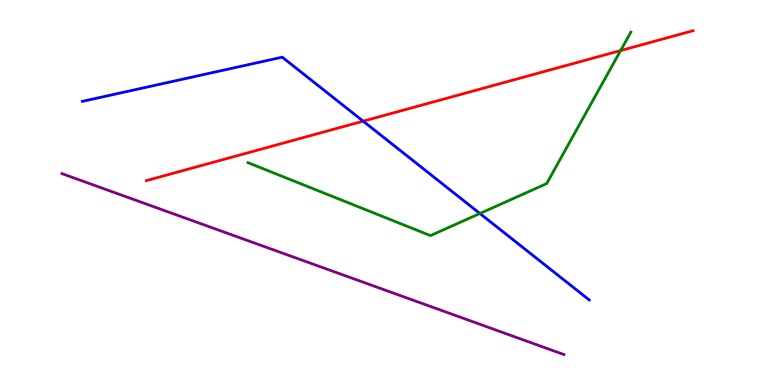[{'lines': ['blue', 'red'], 'intersections': [{'x': 4.69, 'y': 6.85}]}, {'lines': ['green', 'red'], 'intersections': [{'x': 8.01, 'y': 8.69}]}, {'lines': ['purple', 'red'], 'intersections': []}, {'lines': ['blue', 'green'], 'intersections': [{'x': 6.19, 'y': 4.45}]}, {'lines': ['blue', 'purple'], 'intersections': []}, {'lines': ['green', 'purple'], 'intersections': []}]